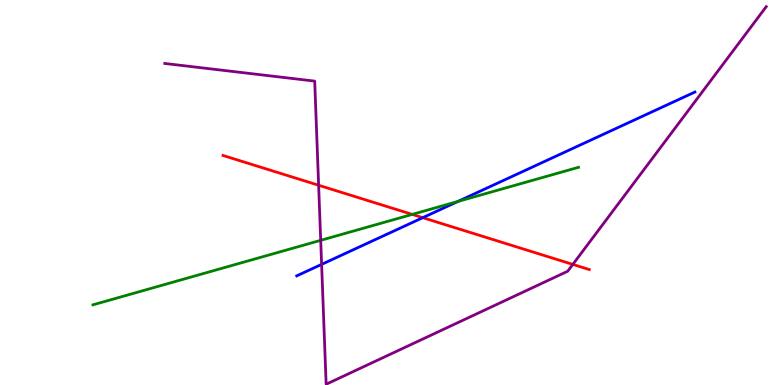[{'lines': ['blue', 'red'], 'intersections': [{'x': 5.46, 'y': 4.35}]}, {'lines': ['green', 'red'], 'intersections': [{'x': 5.32, 'y': 4.43}]}, {'lines': ['purple', 'red'], 'intersections': [{'x': 4.11, 'y': 5.19}, {'x': 7.39, 'y': 3.13}]}, {'lines': ['blue', 'green'], 'intersections': [{'x': 5.91, 'y': 4.77}]}, {'lines': ['blue', 'purple'], 'intersections': [{'x': 4.15, 'y': 3.13}]}, {'lines': ['green', 'purple'], 'intersections': [{'x': 4.14, 'y': 3.76}]}]